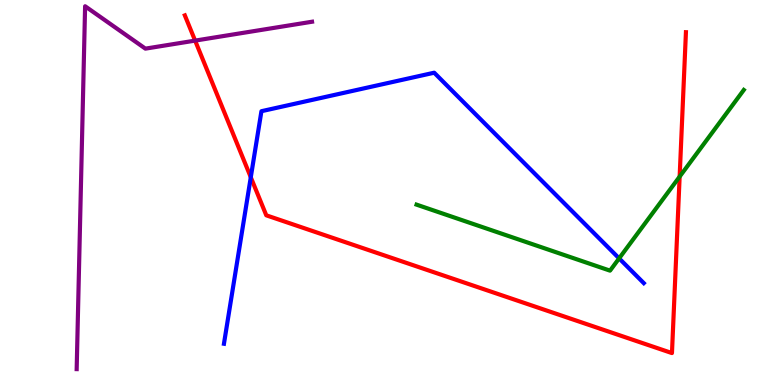[{'lines': ['blue', 'red'], 'intersections': [{'x': 3.24, 'y': 5.4}]}, {'lines': ['green', 'red'], 'intersections': [{'x': 8.77, 'y': 5.41}]}, {'lines': ['purple', 'red'], 'intersections': [{'x': 2.52, 'y': 8.95}]}, {'lines': ['blue', 'green'], 'intersections': [{'x': 7.99, 'y': 3.29}]}, {'lines': ['blue', 'purple'], 'intersections': []}, {'lines': ['green', 'purple'], 'intersections': []}]